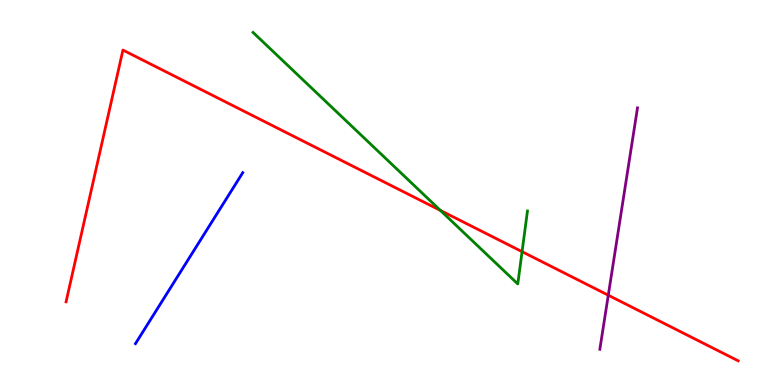[{'lines': ['blue', 'red'], 'intersections': []}, {'lines': ['green', 'red'], 'intersections': [{'x': 5.68, 'y': 4.53}, {'x': 6.74, 'y': 3.46}]}, {'lines': ['purple', 'red'], 'intersections': [{'x': 7.85, 'y': 2.33}]}, {'lines': ['blue', 'green'], 'intersections': []}, {'lines': ['blue', 'purple'], 'intersections': []}, {'lines': ['green', 'purple'], 'intersections': []}]